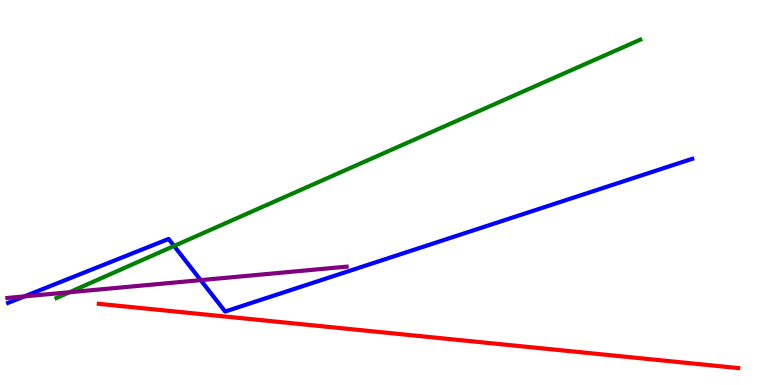[{'lines': ['blue', 'red'], 'intersections': []}, {'lines': ['green', 'red'], 'intersections': []}, {'lines': ['purple', 'red'], 'intersections': []}, {'lines': ['blue', 'green'], 'intersections': [{'x': 2.25, 'y': 3.61}]}, {'lines': ['blue', 'purple'], 'intersections': [{'x': 0.314, 'y': 2.3}, {'x': 2.59, 'y': 2.72}]}, {'lines': ['green', 'purple'], 'intersections': [{'x': 0.897, 'y': 2.41}]}]